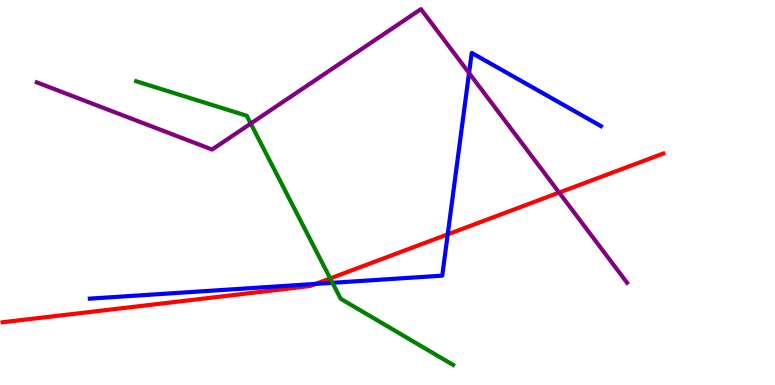[{'lines': ['blue', 'red'], 'intersections': [{'x': 4.07, 'y': 2.63}, {'x': 5.78, 'y': 3.91}]}, {'lines': ['green', 'red'], 'intersections': [{'x': 4.26, 'y': 2.77}]}, {'lines': ['purple', 'red'], 'intersections': [{'x': 7.21, 'y': 5.0}]}, {'lines': ['blue', 'green'], 'intersections': [{'x': 4.29, 'y': 2.65}]}, {'lines': ['blue', 'purple'], 'intersections': [{'x': 6.05, 'y': 8.1}]}, {'lines': ['green', 'purple'], 'intersections': [{'x': 3.24, 'y': 6.79}]}]